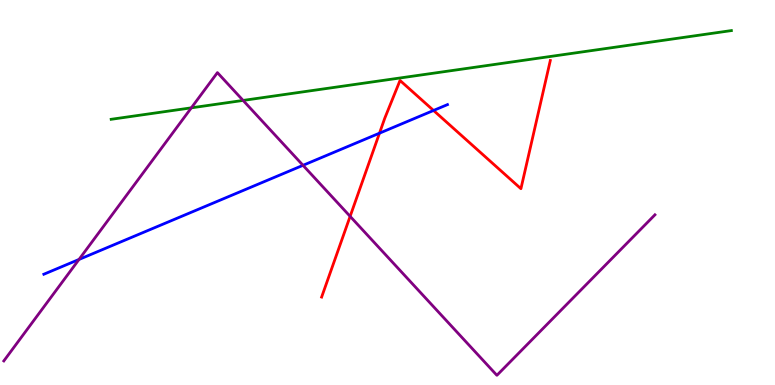[{'lines': ['blue', 'red'], 'intersections': [{'x': 4.9, 'y': 6.54}, {'x': 5.59, 'y': 7.13}]}, {'lines': ['green', 'red'], 'intersections': []}, {'lines': ['purple', 'red'], 'intersections': [{'x': 4.52, 'y': 4.38}]}, {'lines': ['blue', 'green'], 'intersections': []}, {'lines': ['blue', 'purple'], 'intersections': [{'x': 1.02, 'y': 3.26}, {'x': 3.91, 'y': 5.71}]}, {'lines': ['green', 'purple'], 'intersections': [{'x': 2.47, 'y': 7.2}, {'x': 3.14, 'y': 7.39}]}]